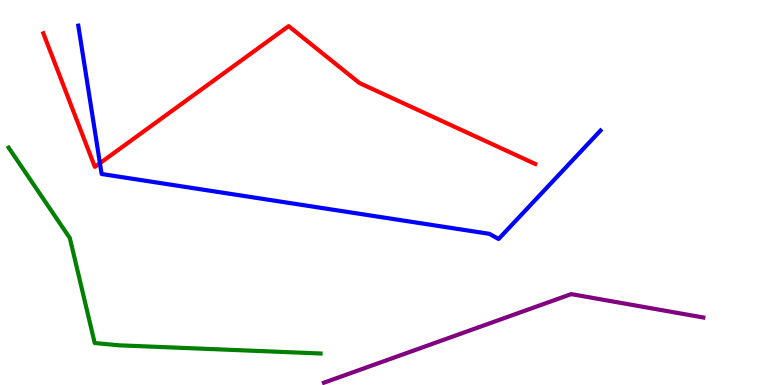[{'lines': ['blue', 'red'], 'intersections': [{'x': 1.29, 'y': 5.76}]}, {'lines': ['green', 'red'], 'intersections': []}, {'lines': ['purple', 'red'], 'intersections': []}, {'lines': ['blue', 'green'], 'intersections': []}, {'lines': ['blue', 'purple'], 'intersections': []}, {'lines': ['green', 'purple'], 'intersections': []}]